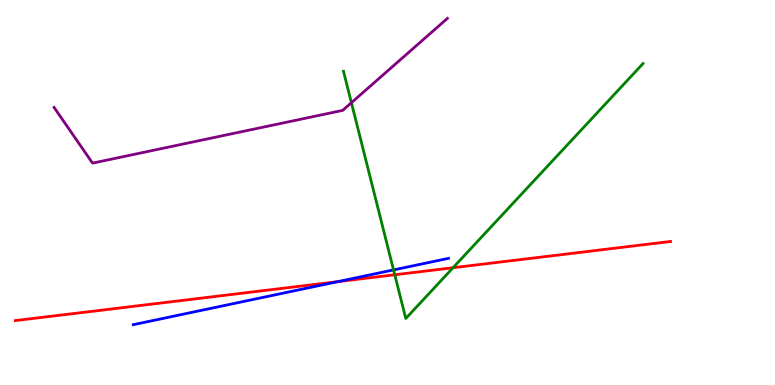[{'lines': ['blue', 'red'], 'intersections': [{'x': 4.36, 'y': 2.68}]}, {'lines': ['green', 'red'], 'intersections': [{'x': 5.09, 'y': 2.86}, {'x': 5.85, 'y': 3.05}]}, {'lines': ['purple', 'red'], 'intersections': []}, {'lines': ['blue', 'green'], 'intersections': [{'x': 5.08, 'y': 2.99}]}, {'lines': ['blue', 'purple'], 'intersections': []}, {'lines': ['green', 'purple'], 'intersections': [{'x': 4.53, 'y': 7.33}]}]